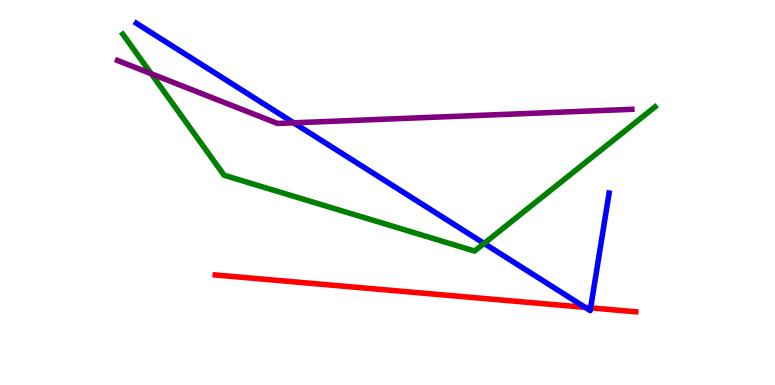[{'lines': ['blue', 'red'], 'intersections': [{'x': 7.55, 'y': 2.02}, {'x': 7.62, 'y': 2.0}]}, {'lines': ['green', 'red'], 'intersections': []}, {'lines': ['purple', 'red'], 'intersections': []}, {'lines': ['blue', 'green'], 'intersections': [{'x': 6.25, 'y': 3.68}]}, {'lines': ['blue', 'purple'], 'intersections': [{'x': 3.79, 'y': 6.81}]}, {'lines': ['green', 'purple'], 'intersections': [{'x': 1.95, 'y': 8.09}]}]